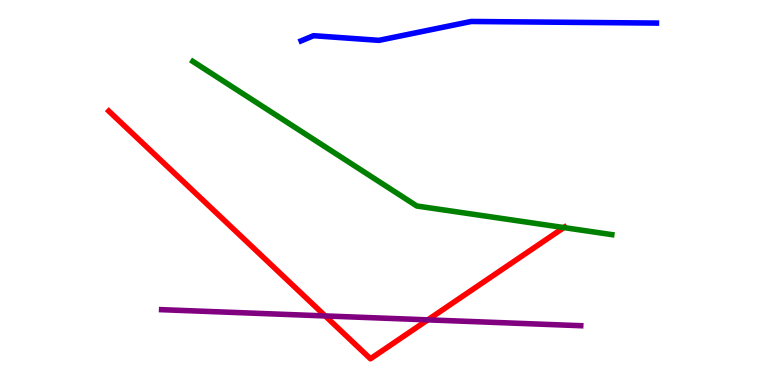[{'lines': ['blue', 'red'], 'intersections': []}, {'lines': ['green', 'red'], 'intersections': [{'x': 7.28, 'y': 4.09}]}, {'lines': ['purple', 'red'], 'intersections': [{'x': 4.2, 'y': 1.79}, {'x': 5.52, 'y': 1.69}]}, {'lines': ['blue', 'green'], 'intersections': []}, {'lines': ['blue', 'purple'], 'intersections': []}, {'lines': ['green', 'purple'], 'intersections': []}]